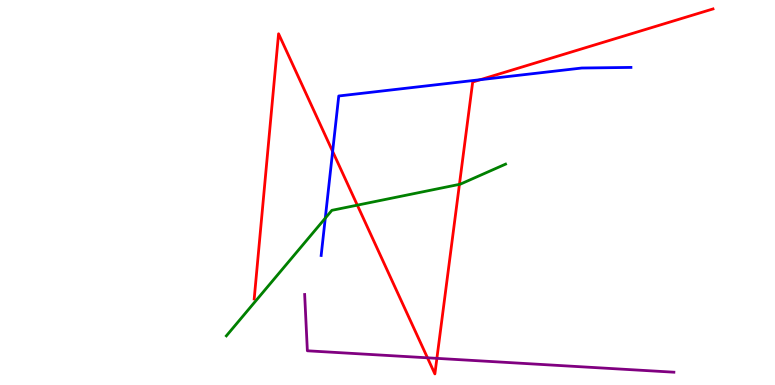[{'lines': ['blue', 'red'], 'intersections': [{'x': 4.29, 'y': 6.07}, {'x': 6.2, 'y': 7.93}]}, {'lines': ['green', 'red'], 'intersections': [{'x': 4.61, 'y': 4.67}, {'x': 5.93, 'y': 5.21}]}, {'lines': ['purple', 'red'], 'intersections': [{'x': 5.52, 'y': 0.706}, {'x': 5.64, 'y': 0.692}]}, {'lines': ['blue', 'green'], 'intersections': [{'x': 4.2, 'y': 4.33}]}, {'lines': ['blue', 'purple'], 'intersections': []}, {'lines': ['green', 'purple'], 'intersections': []}]